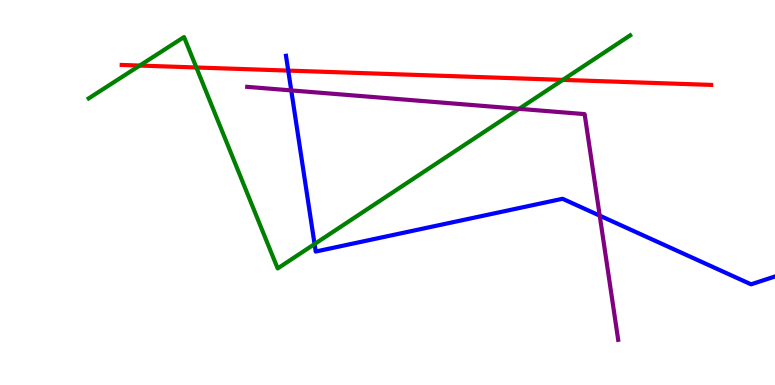[{'lines': ['blue', 'red'], 'intersections': [{'x': 3.72, 'y': 8.17}]}, {'lines': ['green', 'red'], 'intersections': [{'x': 1.8, 'y': 8.3}, {'x': 2.53, 'y': 8.25}, {'x': 7.26, 'y': 7.93}]}, {'lines': ['purple', 'red'], 'intersections': []}, {'lines': ['blue', 'green'], 'intersections': [{'x': 4.06, 'y': 3.66}]}, {'lines': ['blue', 'purple'], 'intersections': [{'x': 3.76, 'y': 7.65}, {'x': 7.74, 'y': 4.4}]}, {'lines': ['green', 'purple'], 'intersections': [{'x': 6.7, 'y': 7.17}]}]